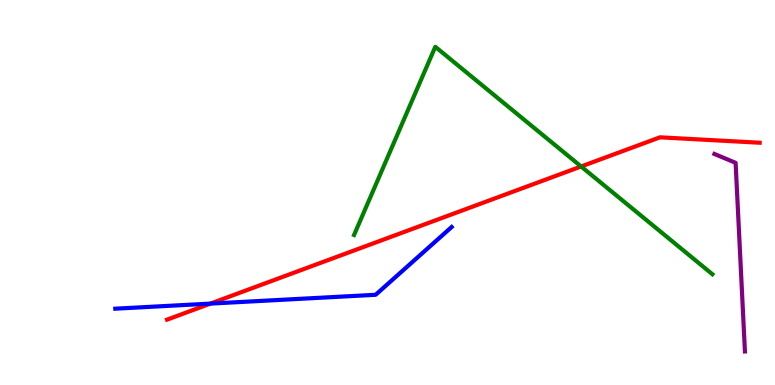[{'lines': ['blue', 'red'], 'intersections': [{'x': 2.72, 'y': 2.11}]}, {'lines': ['green', 'red'], 'intersections': [{'x': 7.5, 'y': 5.68}]}, {'lines': ['purple', 'red'], 'intersections': []}, {'lines': ['blue', 'green'], 'intersections': []}, {'lines': ['blue', 'purple'], 'intersections': []}, {'lines': ['green', 'purple'], 'intersections': []}]